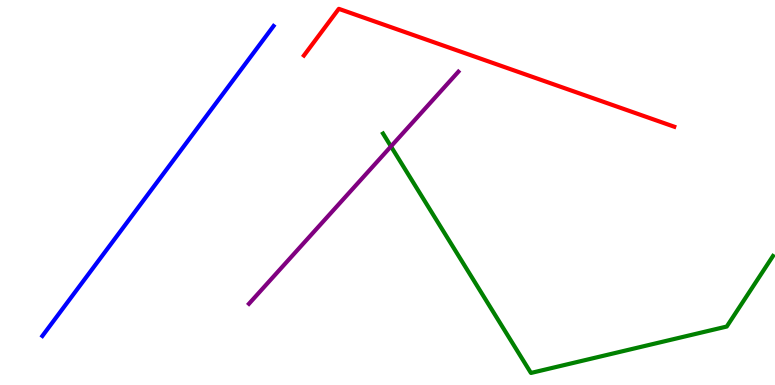[{'lines': ['blue', 'red'], 'intersections': []}, {'lines': ['green', 'red'], 'intersections': []}, {'lines': ['purple', 'red'], 'intersections': []}, {'lines': ['blue', 'green'], 'intersections': []}, {'lines': ['blue', 'purple'], 'intersections': []}, {'lines': ['green', 'purple'], 'intersections': [{'x': 5.04, 'y': 6.2}]}]